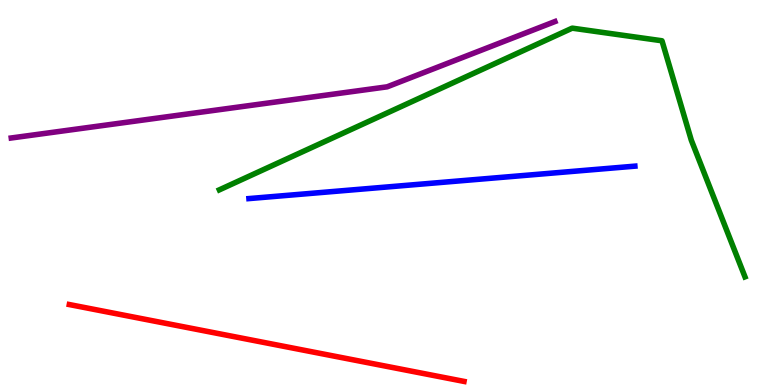[{'lines': ['blue', 'red'], 'intersections': []}, {'lines': ['green', 'red'], 'intersections': []}, {'lines': ['purple', 'red'], 'intersections': []}, {'lines': ['blue', 'green'], 'intersections': []}, {'lines': ['blue', 'purple'], 'intersections': []}, {'lines': ['green', 'purple'], 'intersections': []}]